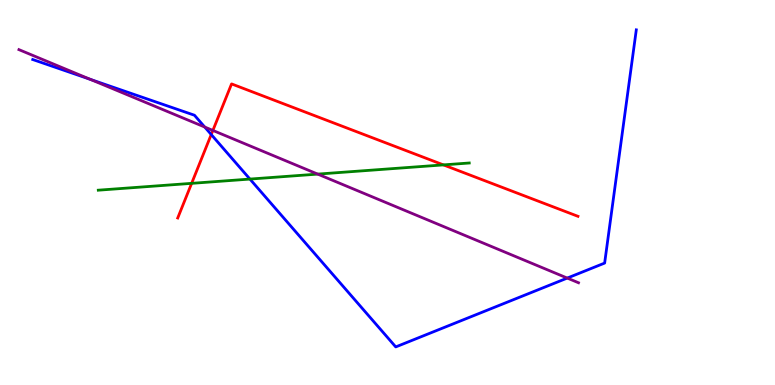[{'lines': ['blue', 'red'], 'intersections': [{'x': 2.73, 'y': 6.51}]}, {'lines': ['green', 'red'], 'intersections': [{'x': 2.47, 'y': 5.24}, {'x': 5.72, 'y': 5.72}]}, {'lines': ['purple', 'red'], 'intersections': [{'x': 2.75, 'y': 6.61}]}, {'lines': ['blue', 'green'], 'intersections': [{'x': 3.22, 'y': 5.35}]}, {'lines': ['blue', 'purple'], 'intersections': [{'x': 1.16, 'y': 7.94}, {'x': 2.64, 'y': 6.7}, {'x': 7.32, 'y': 2.78}]}, {'lines': ['green', 'purple'], 'intersections': [{'x': 4.1, 'y': 5.48}]}]